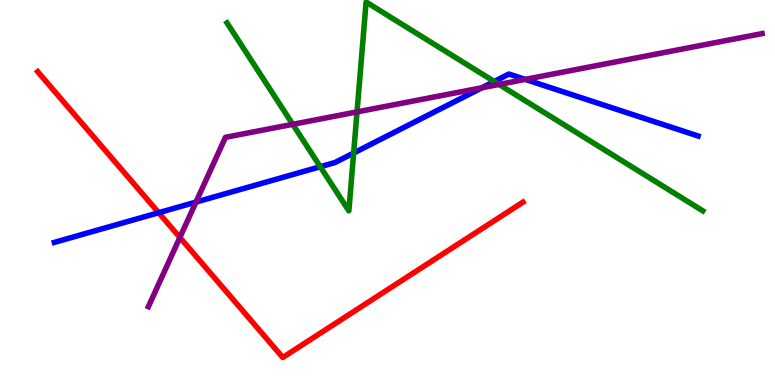[{'lines': ['blue', 'red'], 'intersections': [{'x': 2.05, 'y': 4.47}]}, {'lines': ['green', 'red'], 'intersections': []}, {'lines': ['purple', 'red'], 'intersections': [{'x': 2.32, 'y': 3.83}]}, {'lines': ['blue', 'green'], 'intersections': [{'x': 4.13, 'y': 5.67}, {'x': 4.56, 'y': 6.03}, {'x': 6.38, 'y': 7.88}]}, {'lines': ['blue', 'purple'], 'intersections': [{'x': 2.53, 'y': 4.75}, {'x': 6.22, 'y': 7.72}, {'x': 6.78, 'y': 7.94}]}, {'lines': ['green', 'purple'], 'intersections': [{'x': 3.78, 'y': 6.77}, {'x': 4.61, 'y': 7.09}, {'x': 6.44, 'y': 7.81}]}]